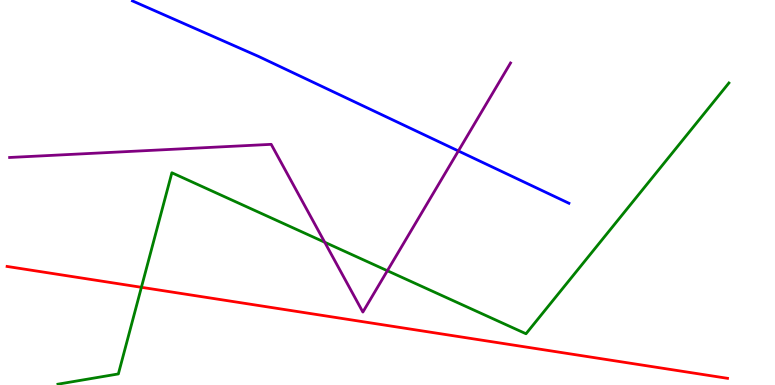[{'lines': ['blue', 'red'], 'intersections': []}, {'lines': ['green', 'red'], 'intersections': [{'x': 1.82, 'y': 2.54}]}, {'lines': ['purple', 'red'], 'intersections': []}, {'lines': ['blue', 'green'], 'intersections': []}, {'lines': ['blue', 'purple'], 'intersections': [{'x': 5.91, 'y': 6.08}]}, {'lines': ['green', 'purple'], 'intersections': [{'x': 4.19, 'y': 3.71}, {'x': 5.0, 'y': 2.97}]}]